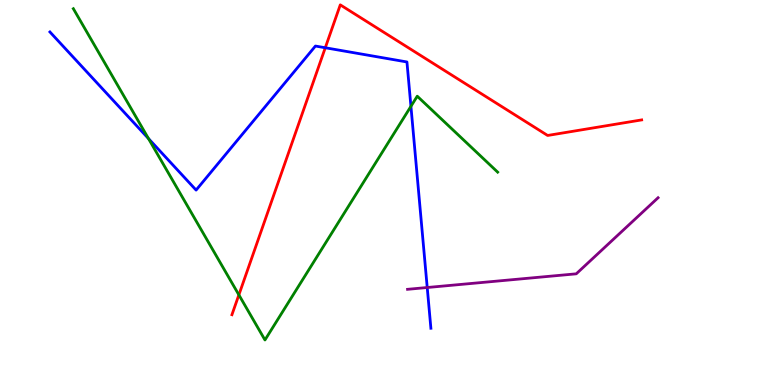[{'lines': ['blue', 'red'], 'intersections': [{'x': 4.2, 'y': 8.76}]}, {'lines': ['green', 'red'], 'intersections': [{'x': 3.08, 'y': 2.34}]}, {'lines': ['purple', 'red'], 'intersections': []}, {'lines': ['blue', 'green'], 'intersections': [{'x': 1.92, 'y': 6.4}, {'x': 5.3, 'y': 7.24}]}, {'lines': ['blue', 'purple'], 'intersections': [{'x': 5.51, 'y': 2.53}]}, {'lines': ['green', 'purple'], 'intersections': []}]